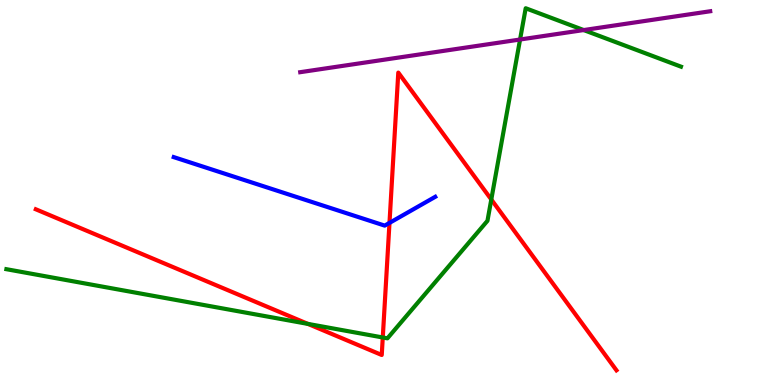[{'lines': ['blue', 'red'], 'intersections': [{'x': 5.03, 'y': 4.21}]}, {'lines': ['green', 'red'], 'intersections': [{'x': 3.97, 'y': 1.59}, {'x': 4.94, 'y': 1.23}, {'x': 6.34, 'y': 4.82}]}, {'lines': ['purple', 'red'], 'intersections': []}, {'lines': ['blue', 'green'], 'intersections': []}, {'lines': ['blue', 'purple'], 'intersections': []}, {'lines': ['green', 'purple'], 'intersections': [{'x': 6.71, 'y': 8.97}, {'x': 7.53, 'y': 9.22}]}]